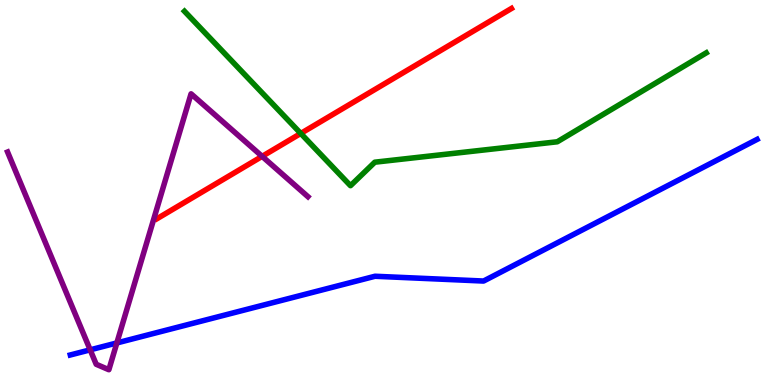[{'lines': ['blue', 'red'], 'intersections': []}, {'lines': ['green', 'red'], 'intersections': [{'x': 3.88, 'y': 6.53}]}, {'lines': ['purple', 'red'], 'intersections': [{'x': 3.38, 'y': 5.94}]}, {'lines': ['blue', 'green'], 'intersections': []}, {'lines': ['blue', 'purple'], 'intersections': [{'x': 1.16, 'y': 0.913}, {'x': 1.51, 'y': 1.09}]}, {'lines': ['green', 'purple'], 'intersections': []}]